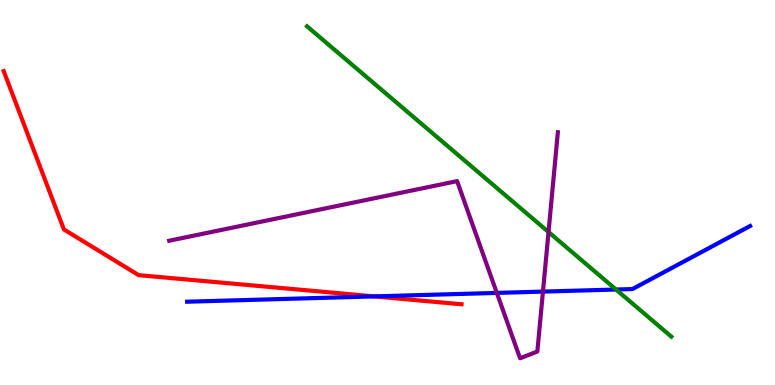[{'lines': ['blue', 'red'], 'intersections': [{'x': 4.83, 'y': 2.3}]}, {'lines': ['green', 'red'], 'intersections': []}, {'lines': ['purple', 'red'], 'intersections': []}, {'lines': ['blue', 'green'], 'intersections': [{'x': 7.95, 'y': 2.48}]}, {'lines': ['blue', 'purple'], 'intersections': [{'x': 6.41, 'y': 2.39}, {'x': 7.01, 'y': 2.43}]}, {'lines': ['green', 'purple'], 'intersections': [{'x': 7.08, 'y': 3.97}]}]